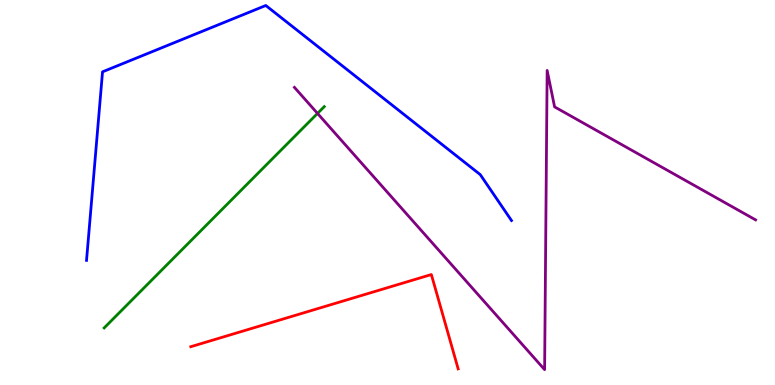[{'lines': ['blue', 'red'], 'intersections': []}, {'lines': ['green', 'red'], 'intersections': []}, {'lines': ['purple', 'red'], 'intersections': []}, {'lines': ['blue', 'green'], 'intersections': []}, {'lines': ['blue', 'purple'], 'intersections': []}, {'lines': ['green', 'purple'], 'intersections': [{'x': 4.1, 'y': 7.05}]}]